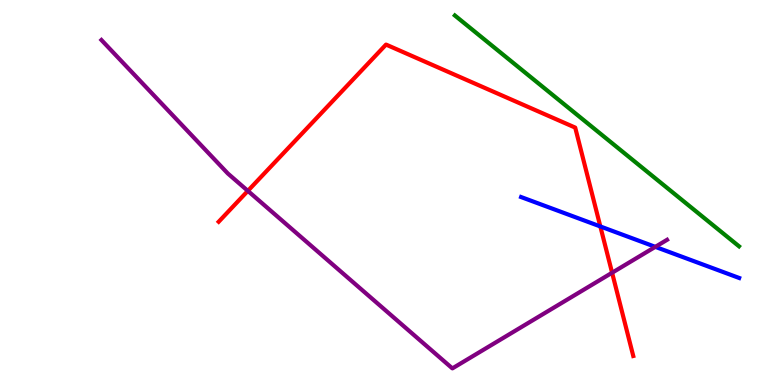[{'lines': ['blue', 'red'], 'intersections': [{'x': 7.75, 'y': 4.12}]}, {'lines': ['green', 'red'], 'intersections': []}, {'lines': ['purple', 'red'], 'intersections': [{'x': 3.2, 'y': 5.04}, {'x': 7.9, 'y': 2.92}]}, {'lines': ['blue', 'green'], 'intersections': []}, {'lines': ['blue', 'purple'], 'intersections': [{'x': 8.46, 'y': 3.59}]}, {'lines': ['green', 'purple'], 'intersections': []}]